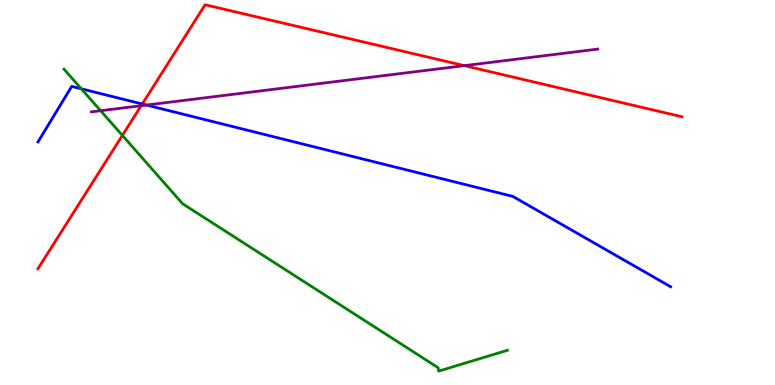[{'lines': ['blue', 'red'], 'intersections': [{'x': 1.84, 'y': 7.3}]}, {'lines': ['green', 'red'], 'intersections': [{'x': 1.58, 'y': 6.48}]}, {'lines': ['purple', 'red'], 'intersections': [{'x': 1.82, 'y': 7.25}, {'x': 5.99, 'y': 8.29}]}, {'lines': ['blue', 'green'], 'intersections': [{'x': 1.05, 'y': 7.69}]}, {'lines': ['blue', 'purple'], 'intersections': [{'x': 1.89, 'y': 7.27}]}, {'lines': ['green', 'purple'], 'intersections': [{'x': 1.3, 'y': 7.12}]}]